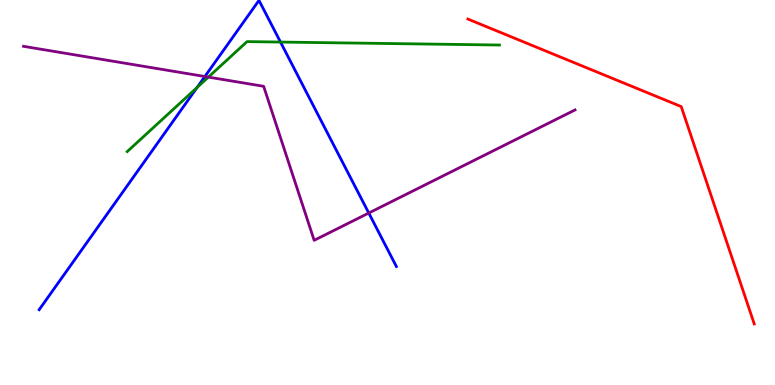[{'lines': ['blue', 'red'], 'intersections': []}, {'lines': ['green', 'red'], 'intersections': []}, {'lines': ['purple', 'red'], 'intersections': []}, {'lines': ['blue', 'green'], 'intersections': [{'x': 2.54, 'y': 7.73}, {'x': 3.62, 'y': 8.91}]}, {'lines': ['blue', 'purple'], 'intersections': [{'x': 2.64, 'y': 8.01}, {'x': 4.76, 'y': 4.47}]}, {'lines': ['green', 'purple'], 'intersections': [{'x': 2.69, 'y': 8.0}]}]